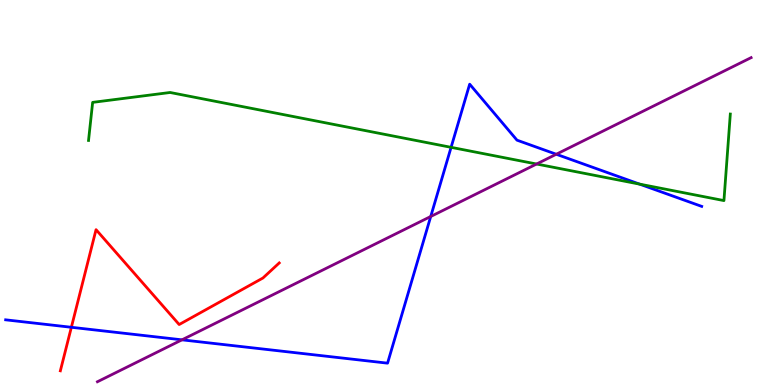[{'lines': ['blue', 'red'], 'intersections': [{'x': 0.921, 'y': 1.5}]}, {'lines': ['green', 'red'], 'intersections': []}, {'lines': ['purple', 'red'], 'intersections': []}, {'lines': ['blue', 'green'], 'intersections': [{'x': 5.82, 'y': 6.17}, {'x': 8.25, 'y': 5.22}]}, {'lines': ['blue', 'purple'], 'intersections': [{'x': 2.35, 'y': 1.17}, {'x': 5.56, 'y': 4.38}, {'x': 7.18, 'y': 5.99}]}, {'lines': ['green', 'purple'], 'intersections': [{'x': 6.92, 'y': 5.74}]}]